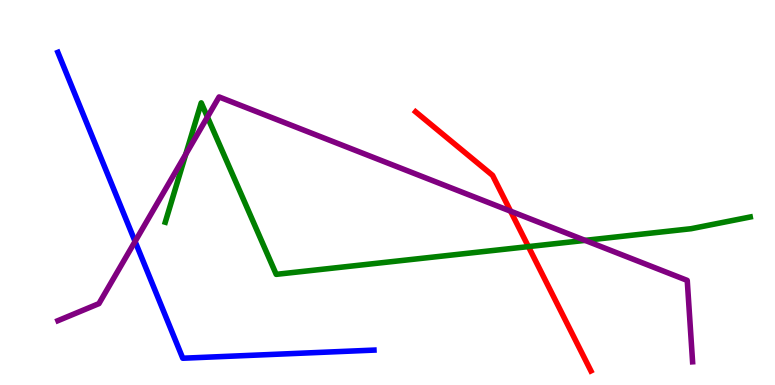[{'lines': ['blue', 'red'], 'intersections': []}, {'lines': ['green', 'red'], 'intersections': [{'x': 6.82, 'y': 3.59}]}, {'lines': ['purple', 'red'], 'intersections': [{'x': 6.59, 'y': 4.51}]}, {'lines': ['blue', 'green'], 'intersections': []}, {'lines': ['blue', 'purple'], 'intersections': [{'x': 1.74, 'y': 3.73}]}, {'lines': ['green', 'purple'], 'intersections': [{'x': 2.4, 'y': 5.99}, {'x': 2.68, 'y': 6.96}, {'x': 7.55, 'y': 3.76}]}]